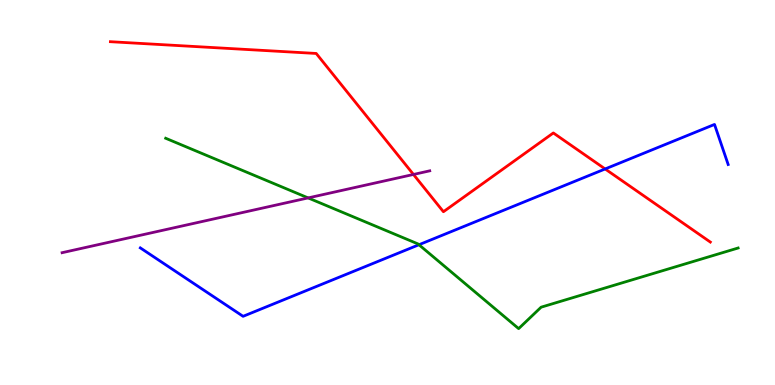[{'lines': ['blue', 'red'], 'intersections': [{'x': 7.81, 'y': 5.61}]}, {'lines': ['green', 'red'], 'intersections': []}, {'lines': ['purple', 'red'], 'intersections': [{'x': 5.34, 'y': 5.47}]}, {'lines': ['blue', 'green'], 'intersections': [{'x': 5.41, 'y': 3.64}]}, {'lines': ['blue', 'purple'], 'intersections': []}, {'lines': ['green', 'purple'], 'intersections': [{'x': 3.98, 'y': 4.86}]}]